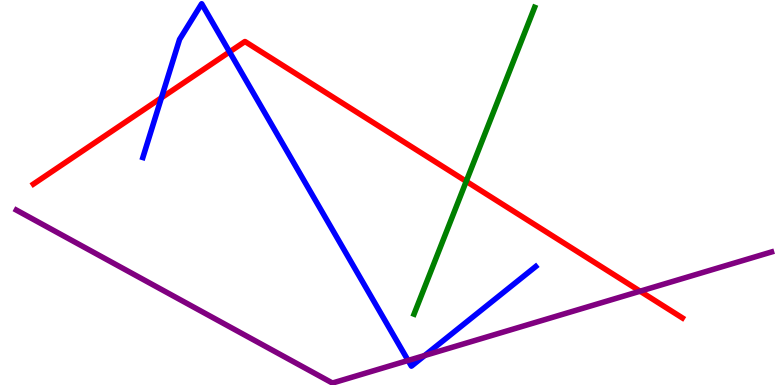[{'lines': ['blue', 'red'], 'intersections': [{'x': 2.08, 'y': 7.46}, {'x': 2.96, 'y': 8.65}]}, {'lines': ['green', 'red'], 'intersections': [{'x': 6.02, 'y': 5.29}]}, {'lines': ['purple', 'red'], 'intersections': [{'x': 8.26, 'y': 2.44}]}, {'lines': ['blue', 'green'], 'intersections': []}, {'lines': ['blue', 'purple'], 'intersections': [{'x': 5.27, 'y': 0.637}, {'x': 5.48, 'y': 0.766}]}, {'lines': ['green', 'purple'], 'intersections': []}]